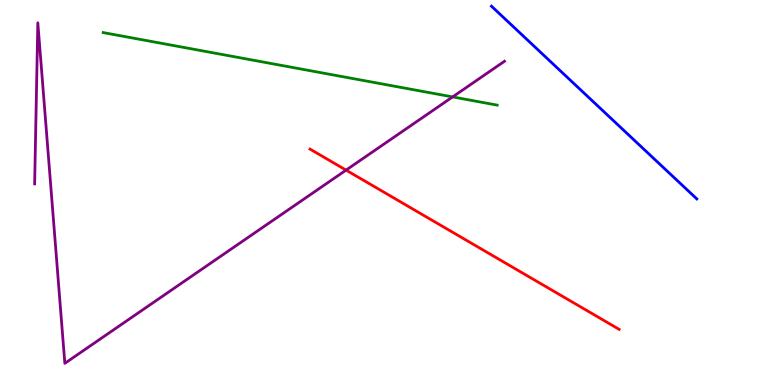[{'lines': ['blue', 'red'], 'intersections': []}, {'lines': ['green', 'red'], 'intersections': []}, {'lines': ['purple', 'red'], 'intersections': [{'x': 4.47, 'y': 5.58}]}, {'lines': ['blue', 'green'], 'intersections': []}, {'lines': ['blue', 'purple'], 'intersections': []}, {'lines': ['green', 'purple'], 'intersections': [{'x': 5.84, 'y': 7.48}]}]